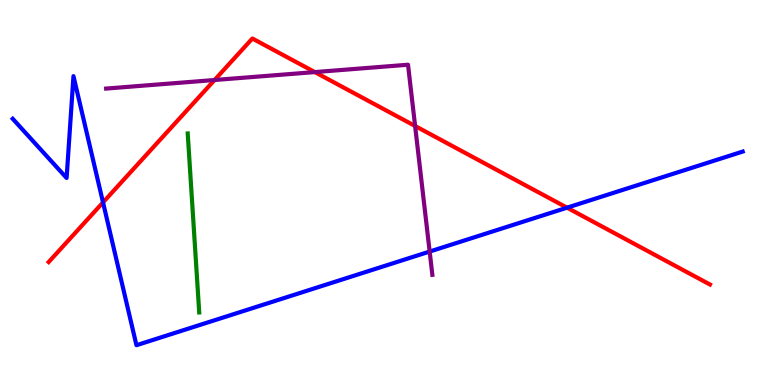[{'lines': ['blue', 'red'], 'intersections': [{'x': 1.33, 'y': 4.74}, {'x': 7.32, 'y': 4.61}]}, {'lines': ['green', 'red'], 'intersections': []}, {'lines': ['purple', 'red'], 'intersections': [{'x': 2.77, 'y': 7.92}, {'x': 4.06, 'y': 8.13}, {'x': 5.36, 'y': 6.73}]}, {'lines': ['blue', 'green'], 'intersections': []}, {'lines': ['blue', 'purple'], 'intersections': [{'x': 5.54, 'y': 3.47}]}, {'lines': ['green', 'purple'], 'intersections': []}]